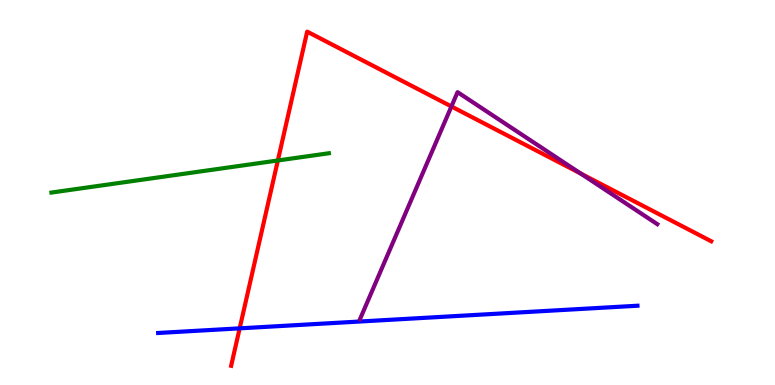[{'lines': ['blue', 'red'], 'intersections': [{'x': 3.09, 'y': 1.47}]}, {'lines': ['green', 'red'], 'intersections': [{'x': 3.59, 'y': 5.83}]}, {'lines': ['purple', 'red'], 'intersections': [{'x': 5.82, 'y': 7.23}, {'x': 7.49, 'y': 5.49}]}, {'lines': ['blue', 'green'], 'intersections': []}, {'lines': ['blue', 'purple'], 'intersections': []}, {'lines': ['green', 'purple'], 'intersections': []}]